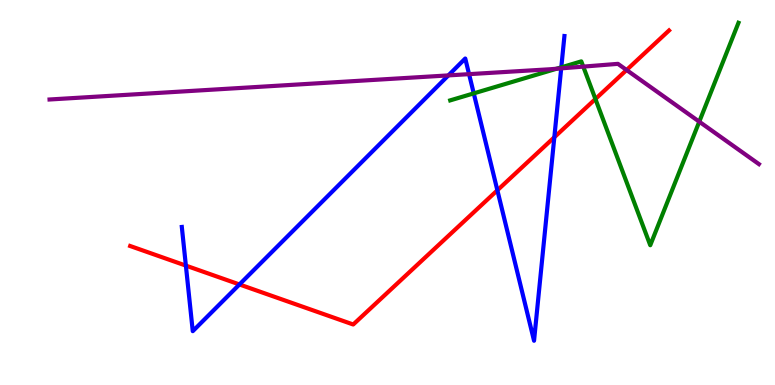[{'lines': ['blue', 'red'], 'intersections': [{'x': 2.4, 'y': 3.1}, {'x': 3.09, 'y': 2.61}, {'x': 6.42, 'y': 5.06}, {'x': 7.15, 'y': 6.44}]}, {'lines': ['green', 'red'], 'intersections': [{'x': 7.68, 'y': 7.43}]}, {'lines': ['purple', 'red'], 'intersections': [{'x': 8.08, 'y': 8.18}]}, {'lines': ['blue', 'green'], 'intersections': [{'x': 6.11, 'y': 7.57}, {'x': 7.24, 'y': 8.25}]}, {'lines': ['blue', 'purple'], 'intersections': [{'x': 5.79, 'y': 8.04}, {'x': 6.05, 'y': 8.07}, {'x': 7.24, 'y': 8.22}]}, {'lines': ['green', 'purple'], 'intersections': [{'x': 7.18, 'y': 8.21}, {'x': 7.53, 'y': 8.27}, {'x': 9.02, 'y': 6.84}]}]